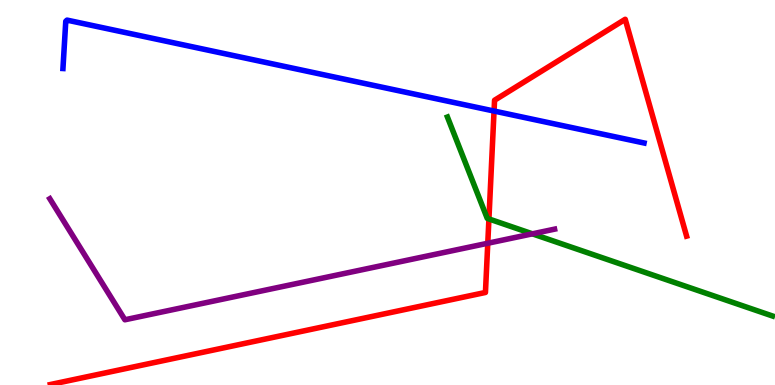[{'lines': ['blue', 'red'], 'intersections': [{'x': 6.37, 'y': 7.12}]}, {'lines': ['green', 'red'], 'intersections': [{'x': 6.31, 'y': 4.31}]}, {'lines': ['purple', 'red'], 'intersections': [{'x': 6.29, 'y': 3.68}]}, {'lines': ['blue', 'green'], 'intersections': []}, {'lines': ['blue', 'purple'], 'intersections': []}, {'lines': ['green', 'purple'], 'intersections': [{'x': 6.87, 'y': 3.93}]}]